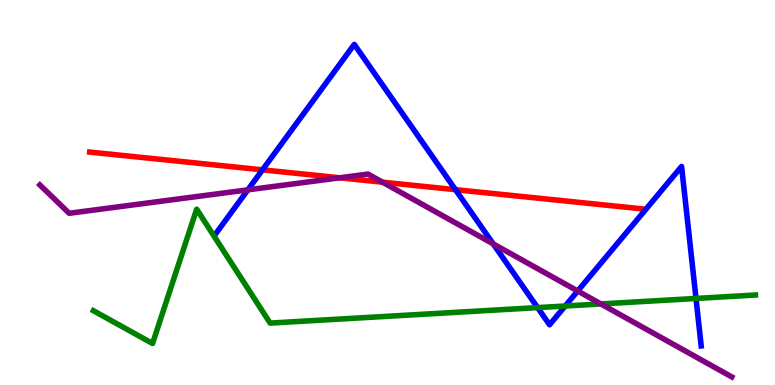[{'lines': ['blue', 'red'], 'intersections': [{'x': 3.39, 'y': 5.59}, {'x': 5.88, 'y': 5.07}]}, {'lines': ['green', 'red'], 'intersections': []}, {'lines': ['purple', 'red'], 'intersections': [{'x': 4.38, 'y': 5.38}, {'x': 4.94, 'y': 5.27}]}, {'lines': ['blue', 'green'], 'intersections': [{'x': 6.94, 'y': 2.01}, {'x': 7.29, 'y': 2.05}, {'x': 8.98, 'y': 2.25}]}, {'lines': ['blue', 'purple'], 'intersections': [{'x': 3.2, 'y': 5.07}, {'x': 6.36, 'y': 3.66}, {'x': 7.45, 'y': 2.44}]}, {'lines': ['green', 'purple'], 'intersections': [{'x': 7.75, 'y': 2.11}]}]